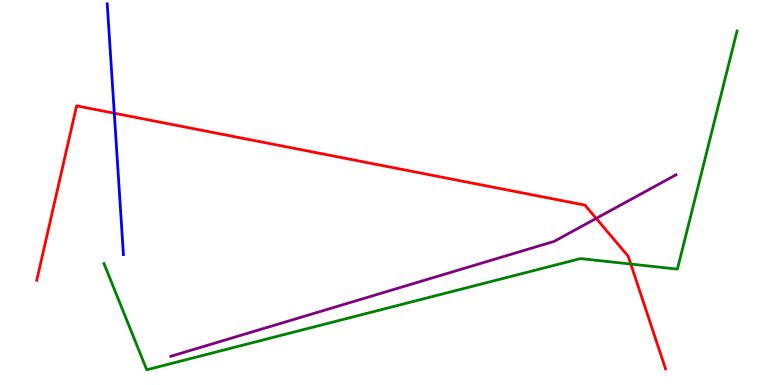[{'lines': ['blue', 'red'], 'intersections': [{'x': 1.47, 'y': 7.06}]}, {'lines': ['green', 'red'], 'intersections': [{'x': 8.14, 'y': 3.14}]}, {'lines': ['purple', 'red'], 'intersections': [{'x': 7.69, 'y': 4.33}]}, {'lines': ['blue', 'green'], 'intersections': []}, {'lines': ['blue', 'purple'], 'intersections': []}, {'lines': ['green', 'purple'], 'intersections': []}]